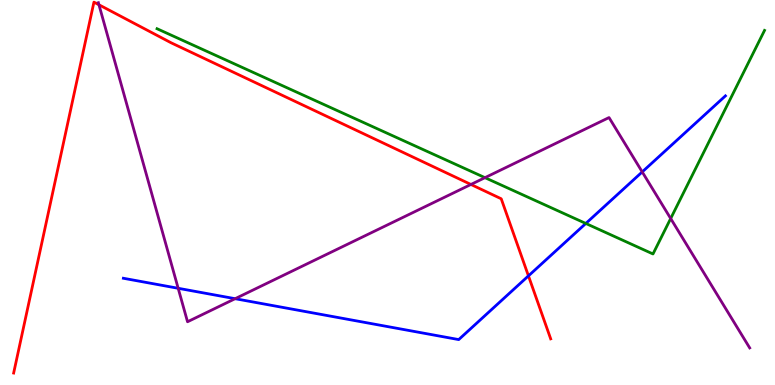[{'lines': ['blue', 'red'], 'intersections': [{'x': 6.82, 'y': 2.83}]}, {'lines': ['green', 'red'], 'intersections': []}, {'lines': ['purple', 'red'], 'intersections': [{'x': 1.28, 'y': 9.88}, {'x': 6.08, 'y': 5.21}]}, {'lines': ['blue', 'green'], 'intersections': [{'x': 7.56, 'y': 4.2}]}, {'lines': ['blue', 'purple'], 'intersections': [{'x': 2.3, 'y': 2.51}, {'x': 3.03, 'y': 2.24}, {'x': 8.29, 'y': 5.53}]}, {'lines': ['green', 'purple'], 'intersections': [{'x': 6.26, 'y': 5.39}, {'x': 8.65, 'y': 4.32}]}]